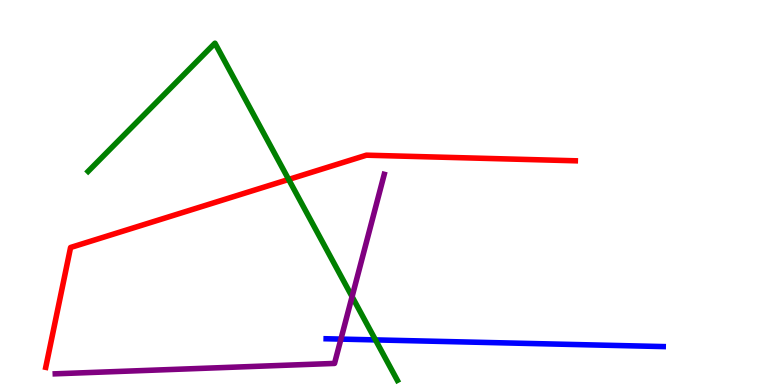[{'lines': ['blue', 'red'], 'intersections': []}, {'lines': ['green', 'red'], 'intersections': [{'x': 3.72, 'y': 5.34}]}, {'lines': ['purple', 'red'], 'intersections': []}, {'lines': ['blue', 'green'], 'intersections': [{'x': 4.84, 'y': 1.17}]}, {'lines': ['blue', 'purple'], 'intersections': [{'x': 4.4, 'y': 1.19}]}, {'lines': ['green', 'purple'], 'intersections': [{'x': 4.54, 'y': 2.29}]}]